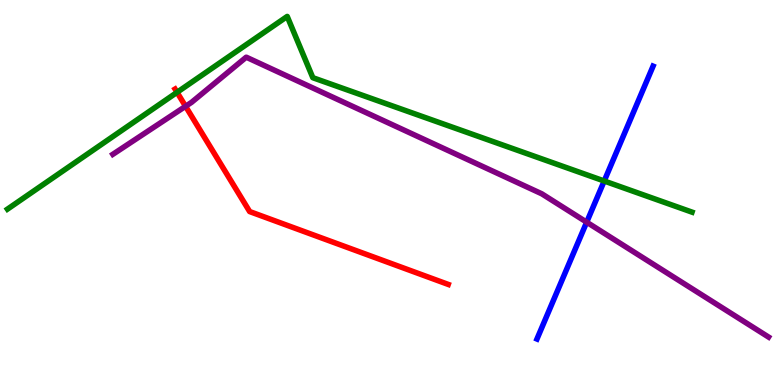[{'lines': ['blue', 'red'], 'intersections': []}, {'lines': ['green', 'red'], 'intersections': [{'x': 2.28, 'y': 7.6}]}, {'lines': ['purple', 'red'], 'intersections': [{'x': 2.39, 'y': 7.24}]}, {'lines': ['blue', 'green'], 'intersections': [{'x': 7.8, 'y': 5.3}]}, {'lines': ['blue', 'purple'], 'intersections': [{'x': 7.57, 'y': 4.23}]}, {'lines': ['green', 'purple'], 'intersections': []}]